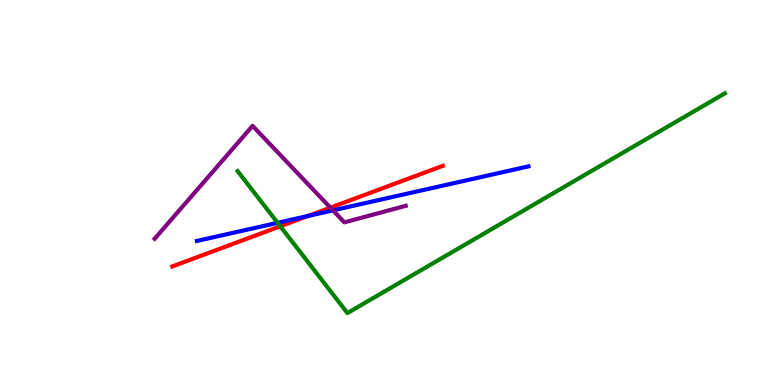[{'lines': ['blue', 'red'], 'intersections': [{'x': 3.98, 'y': 4.39}]}, {'lines': ['green', 'red'], 'intersections': [{'x': 3.62, 'y': 4.12}]}, {'lines': ['purple', 'red'], 'intersections': [{'x': 4.26, 'y': 4.61}]}, {'lines': ['blue', 'green'], 'intersections': [{'x': 3.58, 'y': 4.21}]}, {'lines': ['blue', 'purple'], 'intersections': [{'x': 4.3, 'y': 4.54}]}, {'lines': ['green', 'purple'], 'intersections': []}]